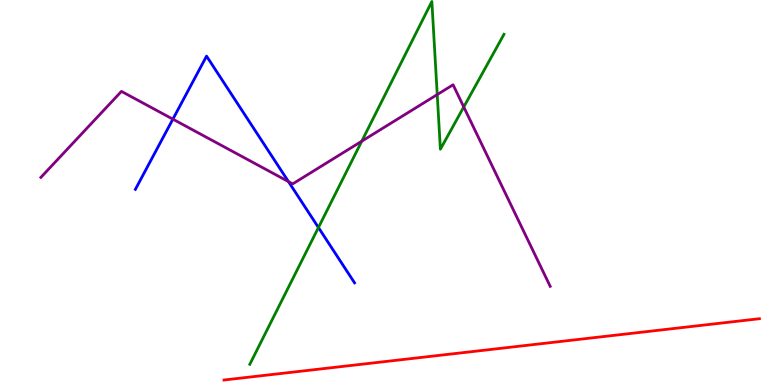[{'lines': ['blue', 'red'], 'intersections': []}, {'lines': ['green', 'red'], 'intersections': []}, {'lines': ['purple', 'red'], 'intersections': []}, {'lines': ['blue', 'green'], 'intersections': [{'x': 4.11, 'y': 4.09}]}, {'lines': ['blue', 'purple'], 'intersections': [{'x': 2.23, 'y': 6.9}, {'x': 3.72, 'y': 5.28}]}, {'lines': ['green', 'purple'], 'intersections': [{'x': 4.67, 'y': 6.33}, {'x': 5.64, 'y': 7.54}, {'x': 5.98, 'y': 7.22}]}]